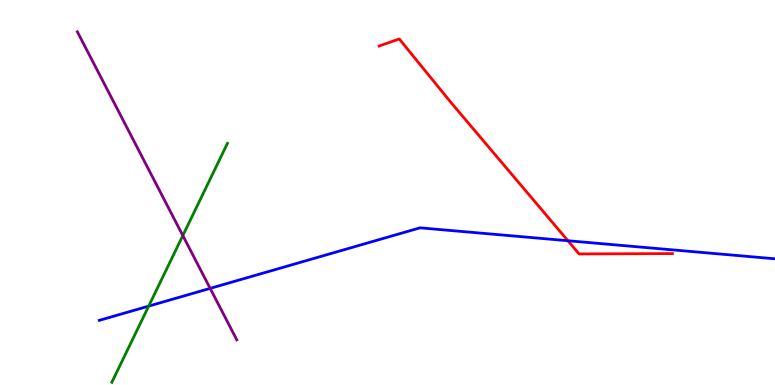[{'lines': ['blue', 'red'], 'intersections': [{'x': 7.33, 'y': 3.75}]}, {'lines': ['green', 'red'], 'intersections': []}, {'lines': ['purple', 'red'], 'intersections': []}, {'lines': ['blue', 'green'], 'intersections': [{'x': 1.92, 'y': 2.05}]}, {'lines': ['blue', 'purple'], 'intersections': [{'x': 2.71, 'y': 2.51}]}, {'lines': ['green', 'purple'], 'intersections': [{'x': 2.36, 'y': 3.88}]}]